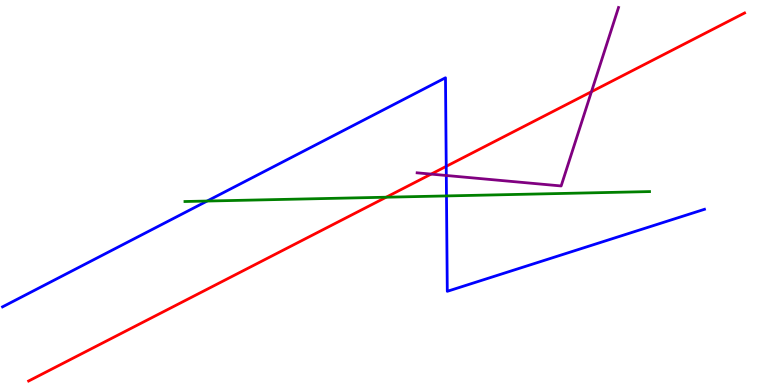[{'lines': ['blue', 'red'], 'intersections': [{'x': 5.76, 'y': 5.68}]}, {'lines': ['green', 'red'], 'intersections': [{'x': 4.98, 'y': 4.88}]}, {'lines': ['purple', 'red'], 'intersections': [{'x': 5.56, 'y': 5.48}, {'x': 7.63, 'y': 7.62}]}, {'lines': ['blue', 'green'], 'intersections': [{'x': 2.67, 'y': 4.78}, {'x': 5.76, 'y': 4.91}]}, {'lines': ['blue', 'purple'], 'intersections': [{'x': 5.76, 'y': 5.44}]}, {'lines': ['green', 'purple'], 'intersections': []}]